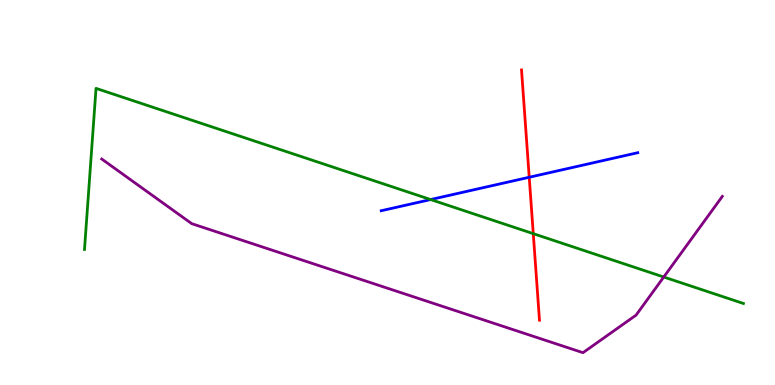[{'lines': ['blue', 'red'], 'intersections': [{'x': 6.83, 'y': 5.4}]}, {'lines': ['green', 'red'], 'intersections': [{'x': 6.88, 'y': 3.93}]}, {'lines': ['purple', 'red'], 'intersections': []}, {'lines': ['blue', 'green'], 'intersections': [{'x': 5.56, 'y': 4.82}]}, {'lines': ['blue', 'purple'], 'intersections': []}, {'lines': ['green', 'purple'], 'intersections': [{'x': 8.56, 'y': 2.8}]}]